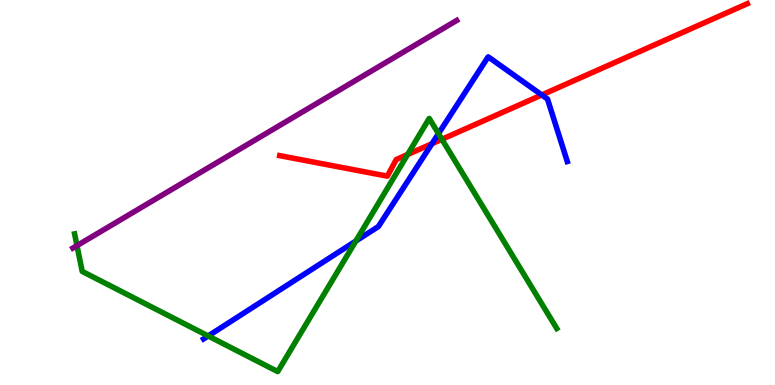[{'lines': ['blue', 'red'], 'intersections': [{'x': 5.57, 'y': 6.27}, {'x': 6.99, 'y': 7.53}]}, {'lines': ['green', 'red'], 'intersections': [{'x': 5.26, 'y': 5.99}, {'x': 5.7, 'y': 6.38}]}, {'lines': ['purple', 'red'], 'intersections': []}, {'lines': ['blue', 'green'], 'intersections': [{'x': 2.69, 'y': 1.27}, {'x': 4.59, 'y': 3.74}, {'x': 5.66, 'y': 6.53}]}, {'lines': ['blue', 'purple'], 'intersections': []}, {'lines': ['green', 'purple'], 'intersections': [{'x': 0.993, 'y': 3.62}]}]